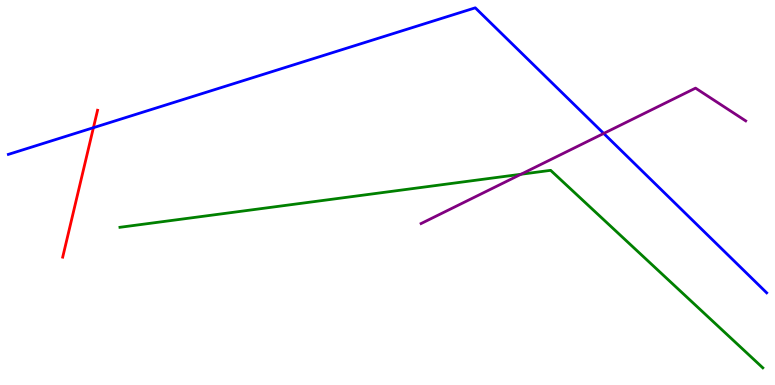[{'lines': ['blue', 'red'], 'intersections': [{'x': 1.21, 'y': 6.68}]}, {'lines': ['green', 'red'], 'intersections': []}, {'lines': ['purple', 'red'], 'intersections': []}, {'lines': ['blue', 'green'], 'intersections': []}, {'lines': ['blue', 'purple'], 'intersections': [{'x': 7.79, 'y': 6.53}]}, {'lines': ['green', 'purple'], 'intersections': [{'x': 6.72, 'y': 5.47}]}]